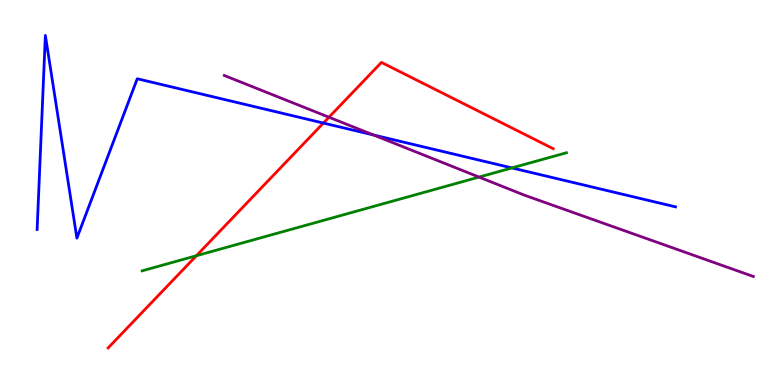[{'lines': ['blue', 'red'], 'intersections': [{'x': 4.17, 'y': 6.8}]}, {'lines': ['green', 'red'], 'intersections': [{'x': 2.53, 'y': 3.36}]}, {'lines': ['purple', 'red'], 'intersections': [{'x': 4.24, 'y': 6.96}]}, {'lines': ['blue', 'green'], 'intersections': [{'x': 6.61, 'y': 5.64}]}, {'lines': ['blue', 'purple'], 'intersections': [{'x': 4.82, 'y': 6.49}]}, {'lines': ['green', 'purple'], 'intersections': [{'x': 6.18, 'y': 5.4}]}]